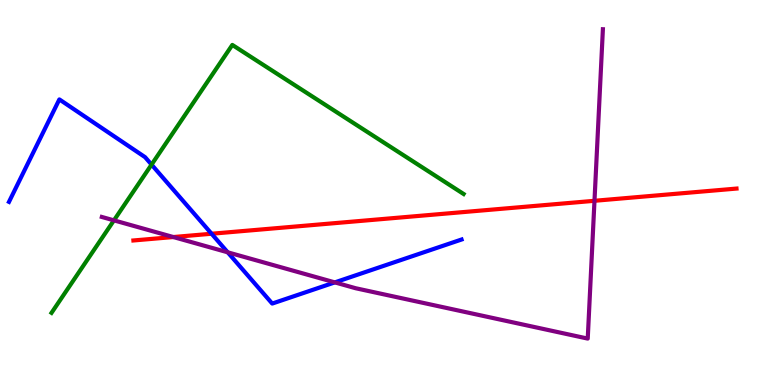[{'lines': ['blue', 'red'], 'intersections': [{'x': 2.73, 'y': 3.93}]}, {'lines': ['green', 'red'], 'intersections': []}, {'lines': ['purple', 'red'], 'intersections': [{'x': 2.24, 'y': 3.84}, {'x': 7.67, 'y': 4.78}]}, {'lines': ['blue', 'green'], 'intersections': [{'x': 1.96, 'y': 5.72}]}, {'lines': ['blue', 'purple'], 'intersections': [{'x': 2.94, 'y': 3.45}, {'x': 4.32, 'y': 2.67}]}, {'lines': ['green', 'purple'], 'intersections': [{'x': 1.47, 'y': 4.28}]}]